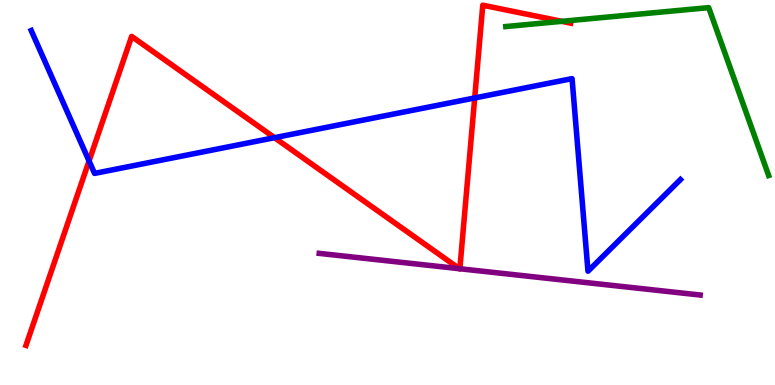[{'lines': ['blue', 'red'], 'intersections': [{'x': 1.15, 'y': 5.82}, {'x': 3.54, 'y': 6.42}, {'x': 6.13, 'y': 7.46}]}, {'lines': ['green', 'red'], 'intersections': [{'x': 7.25, 'y': 9.45}]}, {'lines': ['purple', 'red'], 'intersections': [{'x': 5.93, 'y': 3.02}, {'x': 5.93, 'y': 3.02}]}, {'lines': ['blue', 'green'], 'intersections': []}, {'lines': ['blue', 'purple'], 'intersections': []}, {'lines': ['green', 'purple'], 'intersections': []}]